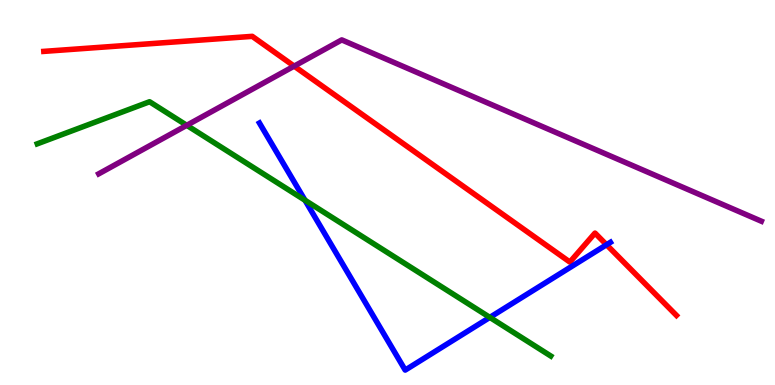[{'lines': ['blue', 'red'], 'intersections': [{'x': 7.83, 'y': 3.64}]}, {'lines': ['green', 'red'], 'intersections': []}, {'lines': ['purple', 'red'], 'intersections': [{'x': 3.8, 'y': 8.28}]}, {'lines': ['blue', 'green'], 'intersections': [{'x': 3.94, 'y': 4.8}, {'x': 6.32, 'y': 1.76}]}, {'lines': ['blue', 'purple'], 'intersections': []}, {'lines': ['green', 'purple'], 'intersections': [{'x': 2.41, 'y': 6.75}]}]